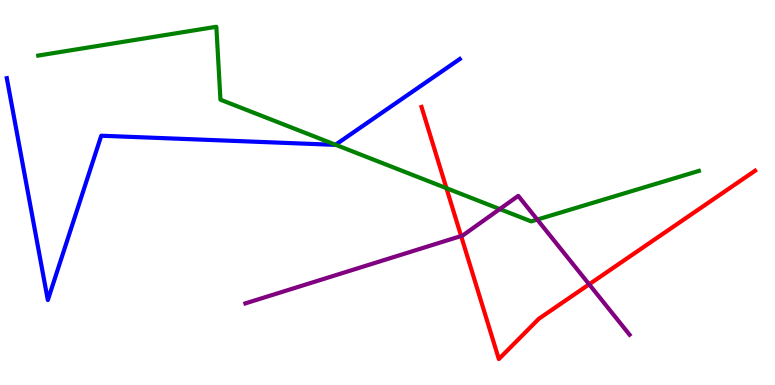[{'lines': ['blue', 'red'], 'intersections': []}, {'lines': ['green', 'red'], 'intersections': [{'x': 5.76, 'y': 5.11}]}, {'lines': ['purple', 'red'], 'intersections': [{'x': 5.95, 'y': 3.87}, {'x': 7.6, 'y': 2.62}]}, {'lines': ['blue', 'green'], 'intersections': [{'x': 4.33, 'y': 6.24}]}, {'lines': ['blue', 'purple'], 'intersections': []}, {'lines': ['green', 'purple'], 'intersections': [{'x': 6.45, 'y': 4.57}, {'x': 6.93, 'y': 4.3}]}]